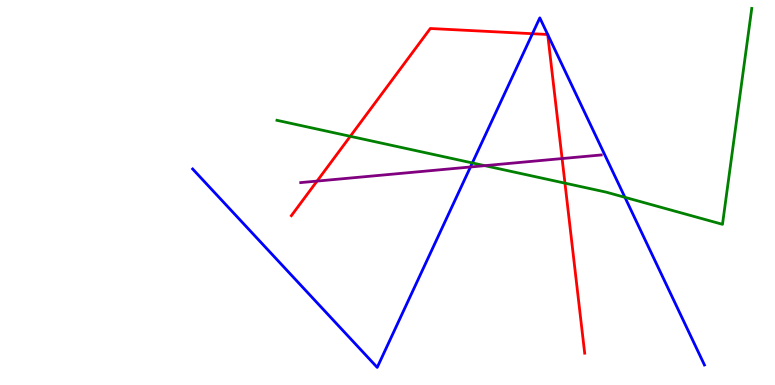[{'lines': ['blue', 'red'], 'intersections': [{'x': 6.87, 'y': 9.12}]}, {'lines': ['green', 'red'], 'intersections': [{'x': 4.52, 'y': 6.46}, {'x': 7.29, 'y': 5.24}]}, {'lines': ['purple', 'red'], 'intersections': [{'x': 4.09, 'y': 5.3}, {'x': 7.25, 'y': 5.88}]}, {'lines': ['blue', 'green'], 'intersections': [{'x': 6.09, 'y': 5.77}, {'x': 8.06, 'y': 4.87}]}, {'lines': ['blue', 'purple'], 'intersections': [{'x': 6.07, 'y': 5.66}]}, {'lines': ['green', 'purple'], 'intersections': [{'x': 6.26, 'y': 5.7}]}]